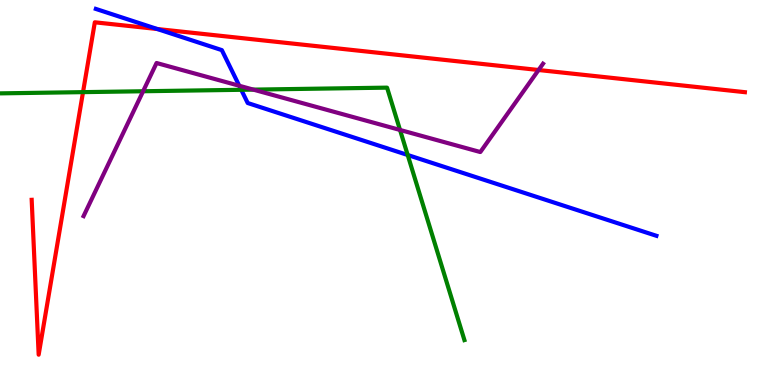[{'lines': ['blue', 'red'], 'intersections': [{'x': 2.03, 'y': 9.25}]}, {'lines': ['green', 'red'], 'intersections': [{'x': 1.07, 'y': 7.61}]}, {'lines': ['purple', 'red'], 'intersections': [{'x': 6.95, 'y': 8.18}]}, {'lines': ['blue', 'green'], 'intersections': [{'x': 3.11, 'y': 7.67}, {'x': 5.26, 'y': 5.97}]}, {'lines': ['blue', 'purple'], 'intersections': [{'x': 3.09, 'y': 7.77}]}, {'lines': ['green', 'purple'], 'intersections': [{'x': 1.85, 'y': 7.63}, {'x': 3.27, 'y': 7.67}, {'x': 5.16, 'y': 6.62}]}]